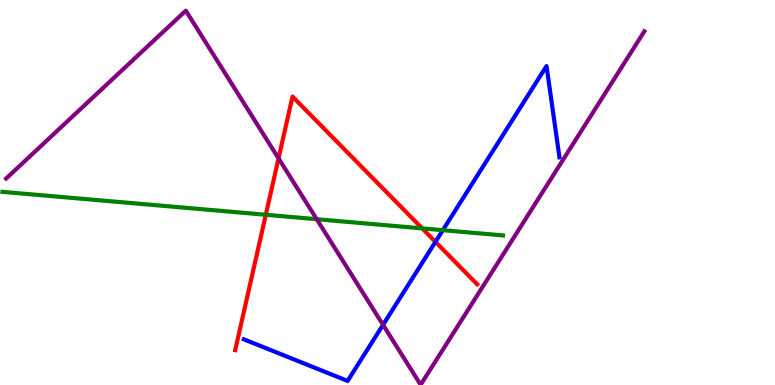[{'lines': ['blue', 'red'], 'intersections': [{'x': 5.62, 'y': 3.72}]}, {'lines': ['green', 'red'], 'intersections': [{'x': 3.43, 'y': 4.42}, {'x': 5.45, 'y': 4.07}]}, {'lines': ['purple', 'red'], 'intersections': [{'x': 3.59, 'y': 5.89}]}, {'lines': ['blue', 'green'], 'intersections': [{'x': 5.71, 'y': 4.02}]}, {'lines': ['blue', 'purple'], 'intersections': [{'x': 4.94, 'y': 1.56}]}, {'lines': ['green', 'purple'], 'intersections': [{'x': 4.09, 'y': 4.31}]}]